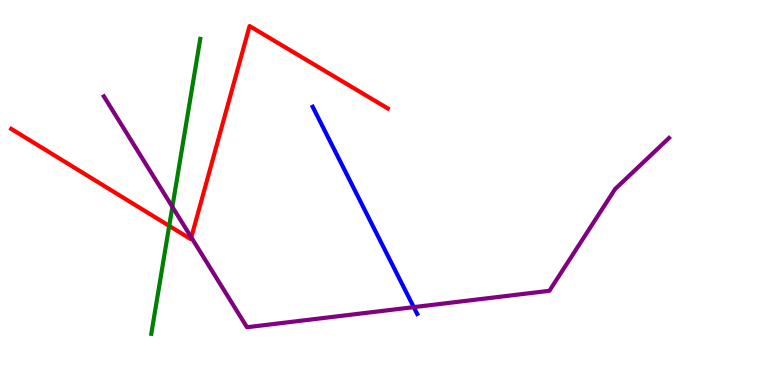[{'lines': ['blue', 'red'], 'intersections': []}, {'lines': ['green', 'red'], 'intersections': [{'x': 2.18, 'y': 4.13}]}, {'lines': ['purple', 'red'], 'intersections': [{'x': 2.47, 'y': 3.83}]}, {'lines': ['blue', 'green'], 'intersections': []}, {'lines': ['blue', 'purple'], 'intersections': [{'x': 5.34, 'y': 2.02}]}, {'lines': ['green', 'purple'], 'intersections': [{'x': 2.22, 'y': 4.63}]}]